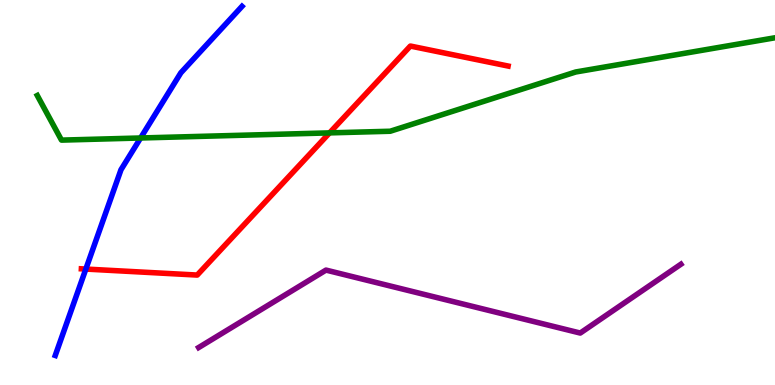[{'lines': ['blue', 'red'], 'intersections': [{'x': 1.11, 'y': 3.01}]}, {'lines': ['green', 'red'], 'intersections': [{'x': 4.25, 'y': 6.55}]}, {'lines': ['purple', 'red'], 'intersections': []}, {'lines': ['blue', 'green'], 'intersections': [{'x': 1.81, 'y': 6.42}]}, {'lines': ['blue', 'purple'], 'intersections': []}, {'lines': ['green', 'purple'], 'intersections': []}]